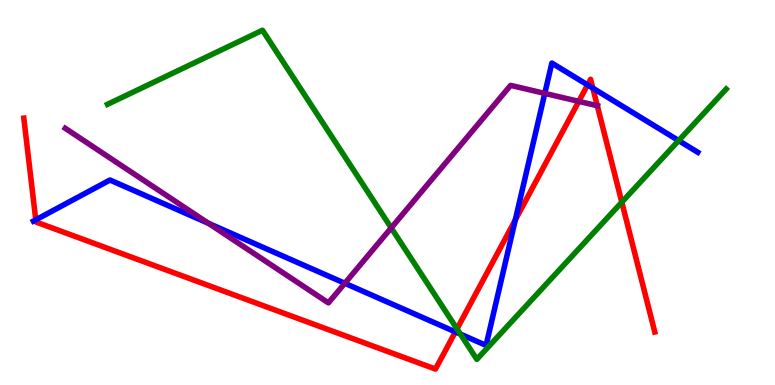[{'lines': ['blue', 'red'], 'intersections': [{'x': 0.462, 'y': 4.29}, {'x': 5.88, 'y': 1.38}, {'x': 6.65, 'y': 4.29}, {'x': 7.58, 'y': 7.79}, {'x': 7.65, 'y': 7.71}]}, {'lines': ['green', 'red'], 'intersections': [{'x': 5.9, 'y': 1.46}, {'x': 8.02, 'y': 4.75}]}, {'lines': ['purple', 'red'], 'intersections': [{'x': 7.47, 'y': 7.37}, {'x': 7.71, 'y': 7.25}]}, {'lines': ['blue', 'green'], 'intersections': [{'x': 5.94, 'y': 1.32}, {'x': 8.76, 'y': 6.35}]}, {'lines': ['blue', 'purple'], 'intersections': [{'x': 2.69, 'y': 4.2}, {'x': 4.45, 'y': 2.64}, {'x': 7.03, 'y': 7.57}]}, {'lines': ['green', 'purple'], 'intersections': [{'x': 5.05, 'y': 4.08}]}]